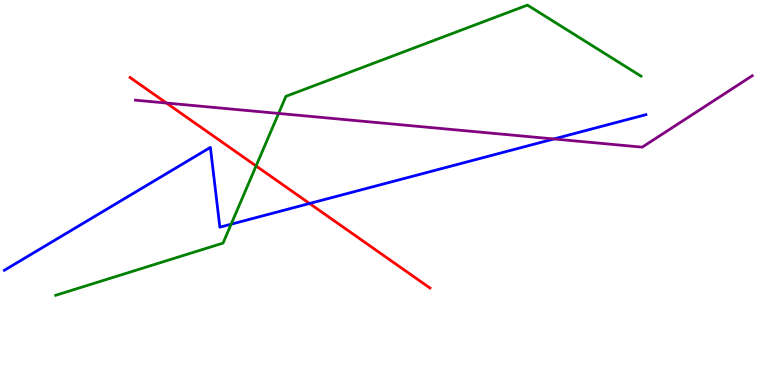[{'lines': ['blue', 'red'], 'intersections': [{'x': 3.99, 'y': 4.71}]}, {'lines': ['green', 'red'], 'intersections': [{'x': 3.3, 'y': 5.69}]}, {'lines': ['purple', 'red'], 'intersections': [{'x': 2.15, 'y': 7.32}]}, {'lines': ['blue', 'green'], 'intersections': [{'x': 2.98, 'y': 4.18}]}, {'lines': ['blue', 'purple'], 'intersections': [{'x': 7.15, 'y': 6.39}]}, {'lines': ['green', 'purple'], 'intersections': [{'x': 3.59, 'y': 7.05}]}]